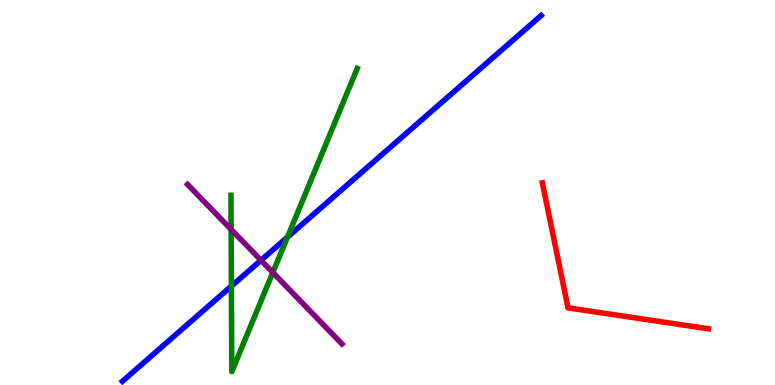[{'lines': ['blue', 'red'], 'intersections': []}, {'lines': ['green', 'red'], 'intersections': []}, {'lines': ['purple', 'red'], 'intersections': []}, {'lines': ['blue', 'green'], 'intersections': [{'x': 2.99, 'y': 2.57}, {'x': 3.71, 'y': 3.84}]}, {'lines': ['blue', 'purple'], 'intersections': [{'x': 3.37, 'y': 3.24}]}, {'lines': ['green', 'purple'], 'intersections': [{'x': 2.98, 'y': 4.04}, {'x': 3.52, 'y': 2.92}]}]